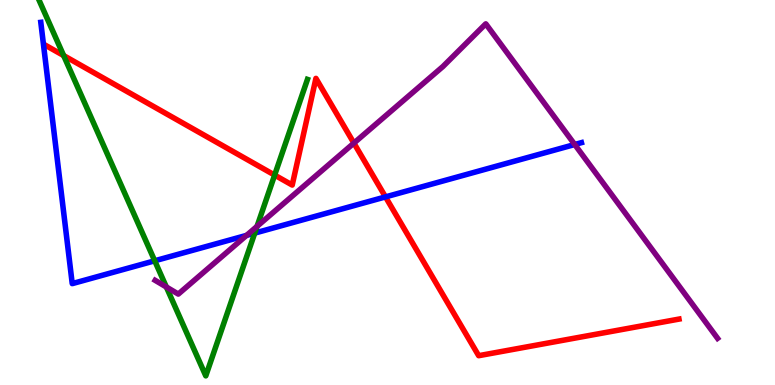[{'lines': ['blue', 'red'], 'intersections': [{'x': 4.97, 'y': 4.89}]}, {'lines': ['green', 'red'], 'intersections': [{'x': 0.821, 'y': 8.56}, {'x': 3.54, 'y': 5.45}]}, {'lines': ['purple', 'red'], 'intersections': [{'x': 4.57, 'y': 6.28}]}, {'lines': ['blue', 'green'], 'intersections': [{'x': 2.0, 'y': 3.23}, {'x': 3.29, 'y': 3.95}]}, {'lines': ['blue', 'purple'], 'intersections': [{'x': 3.18, 'y': 3.89}, {'x': 7.42, 'y': 6.25}]}, {'lines': ['green', 'purple'], 'intersections': [{'x': 2.15, 'y': 2.55}, {'x': 3.32, 'y': 4.12}]}]